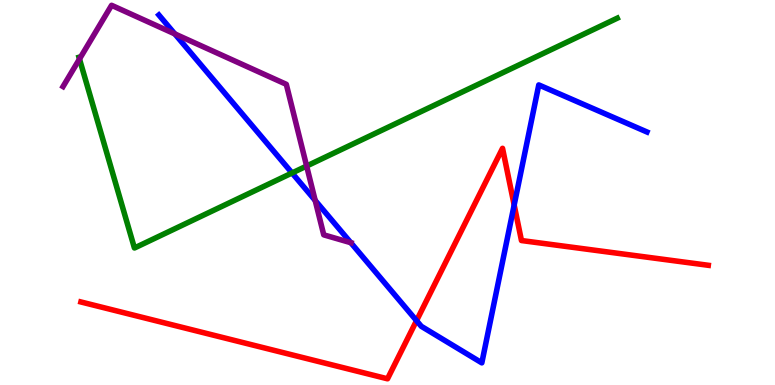[{'lines': ['blue', 'red'], 'intersections': [{'x': 5.37, 'y': 1.67}, {'x': 6.63, 'y': 4.67}]}, {'lines': ['green', 'red'], 'intersections': []}, {'lines': ['purple', 'red'], 'intersections': []}, {'lines': ['blue', 'green'], 'intersections': [{'x': 3.77, 'y': 5.51}]}, {'lines': ['blue', 'purple'], 'intersections': [{'x': 2.26, 'y': 9.12}, {'x': 4.07, 'y': 4.79}, {'x': 4.53, 'y': 3.7}]}, {'lines': ['green', 'purple'], 'intersections': [{'x': 1.03, 'y': 8.47}, {'x': 3.96, 'y': 5.69}]}]